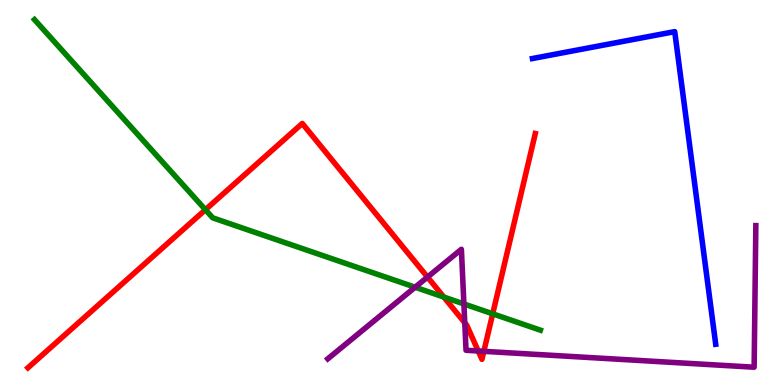[{'lines': ['blue', 'red'], 'intersections': []}, {'lines': ['green', 'red'], 'intersections': [{'x': 2.65, 'y': 4.55}, {'x': 5.73, 'y': 2.28}, {'x': 6.36, 'y': 1.85}]}, {'lines': ['purple', 'red'], 'intersections': [{'x': 5.52, 'y': 2.8}, {'x': 6.0, 'y': 1.62}, {'x': 6.17, 'y': 0.883}, {'x': 6.24, 'y': 0.875}]}, {'lines': ['blue', 'green'], 'intersections': []}, {'lines': ['blue', 'purple'], 'intersections': []}, {'lines': ['green', 'purple'], 'intersections': [{'x': 5.36, 'y': 2.54}, {'x': 5.99, 'y': 2.11}]}]